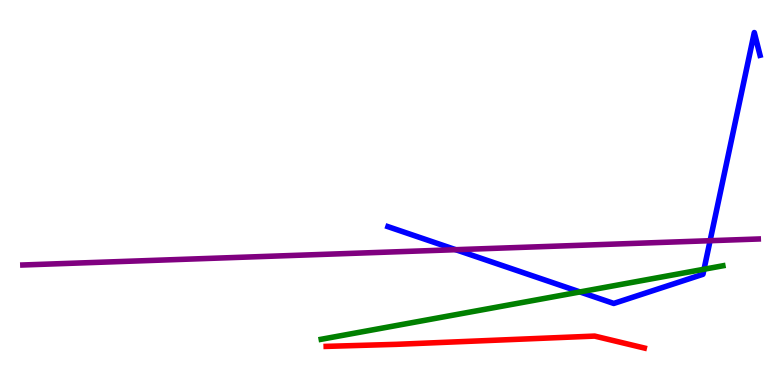[{'lines': ['blue', 'red'], 'intersections': []}, {'lines': ['green', 'red'], 'intersections': []}, {'lines': ['purple', 'red'], 'intersections': []}, {'lines': ['blue', 'green'], 'intersections': [{'x': 7.48, 'y': 2.42}, {'x': 9.08, 'y': 3.01}]}, {'lines': ['blue', 'purple'], 'intersections': [{'x': 5.88, 'y': 3.51}, {'x': 9.16, 'y': 3.75}]}, {'lines': ['green', 'purple'], 'intersections': []}]